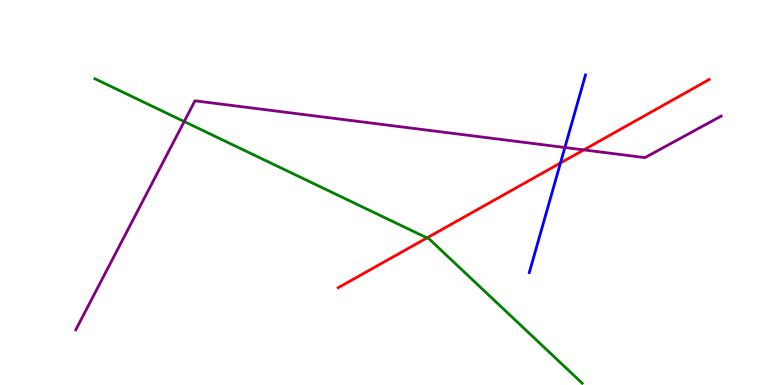[{'lines': ['blue', 'red'], 'intersections': [{'x': 7.23, 'y': 5.77}]}, {'lines': ['green', 'red'], 'intersections': [{'x': 5.51, 'y': 3.82}]}, {'lines': ['purple', 'red'], 'intersections': [{'x': 7.53, 'y': 6.11}]}, {'lines': ['blue', 'green'], 'intersections': []}, {'lines': ['blue', 'purple'], 'intersections': [{'x': 7.29, 'y': 6.17}]}, {'lines': ['green', 'purple'], 'intersections': [{'x': 2.38, 'y': 6.84}]}]